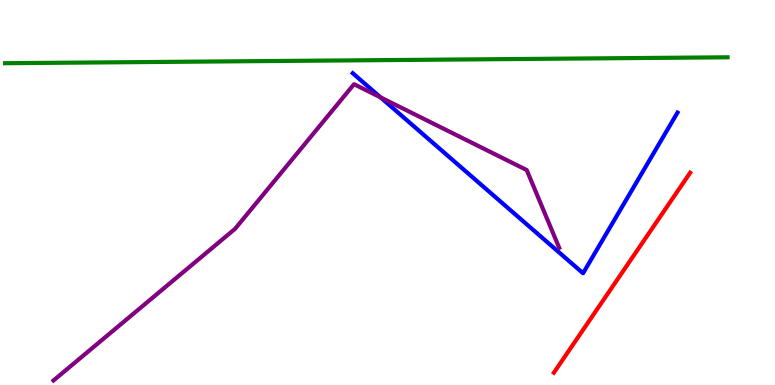[{'lines': ['blue', 'red'], 'intersections': []}, {'lines': ['green', 'red'], 'intersections': []}, {'lines': ['purple', 'red'], 'intersections': []}, {'lines': ['blue', 'green'], 'intersections': []}, {'lines': ['blue', 'purple'], 'intersections': [{'x': 4.91, 'y': 7.47}]}, {'lines': ['green', 'purple'], 'intersections': []}]